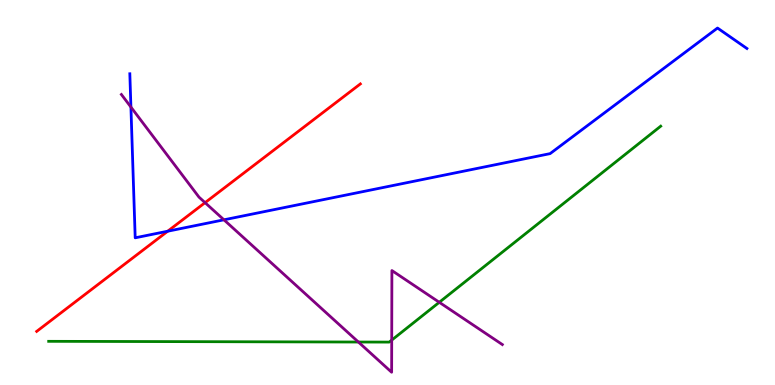[{'lines': ['blue', 'red'], 'intersections': [{'x': 2.16, 'y': 3.99}]}, {'lines': ['green', 'red'], 'intersections': []}, {'lines': ['purple', 'red'], 'intersections': [{'x': 2.65, 'y': 4.74}]}, {'lines': ['blue', 'green'], 'intersections': []}, {'lines': ['blue', 'purple'], 'intersections': [{'x': 1.69, 'y': 7.22}, {'x': 2.89, 'y': 4.29}]}, {'lines': ['green', 'purple'], 'intersections': [{'x': 4.62, 'y': 1.12}, {'x': 5.05, 'y': 1.17}, {'x': 5.67, 'y': 2.15}]}]